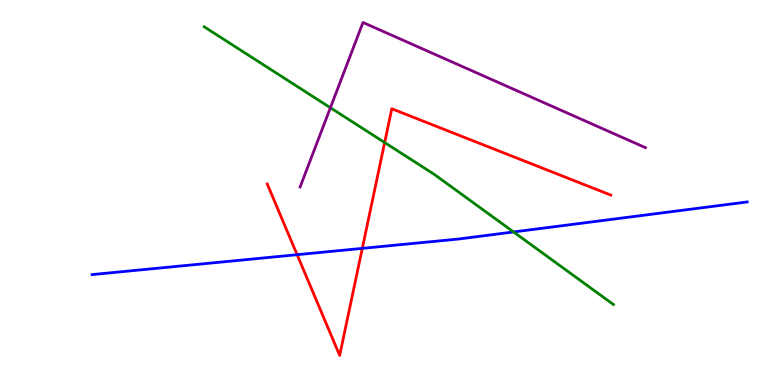[{'lines': ['blue', 'red'], 'intersections': [{'x': 3.83, 'y': 3.38}, {'x': 4.67, 'y': 3.55}]}, {'lines': ['green', 'red'], 'intersections': [{'x': 4.96, 'y': 6.3}]}, {'lines': ['purple', 'red'], 'intersections': []}, {'lines': ['blue', 'green'], 'intersections': [{'x': 6.63, 'y': 3.98}]}, {'lines': ['blue', 'purple'], 'intersections': []}, {'lines': ['green', 'purple'], 'intersections': [{'x': 4.26, 'y': 7.2}]}]